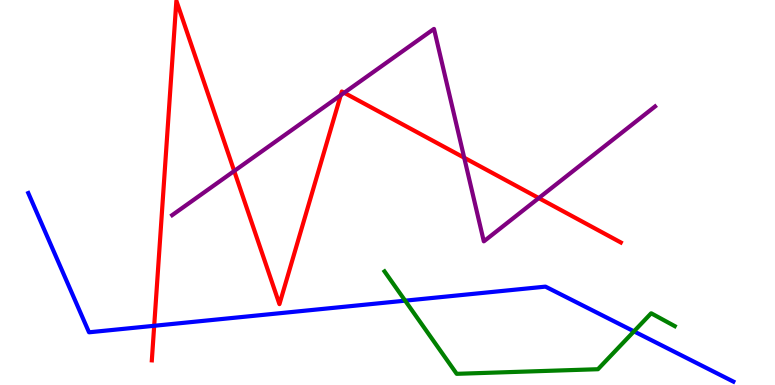[{'lines': ['blue', 'red'], 'intersections': [{'x': 1.99, 'y': 1.54}]}, {'lines': ['green', 'red'], 'intersections': []}, {'lines': ['purple', 'red'], 'intersections': [{'x': 3.02, 'y': 5.56}, {'x': 4.4, 'y': 7.53}, {'x': 4.44, 'y': 7.59}, {'x': 5.99, 'y': 5.9}, {'x': 6.95, 'y': 4.86}]}, {'lines': ['blue', 'green'], 'intersections': [{'x': 5.23, 'y': 2.19}, {'x': 8.18, 'y': 1.39}]}, {'lines': ['blue', 'purple'], 'intersections': []}, {'lines': ['green', 'purple'], 'intersections': []}]